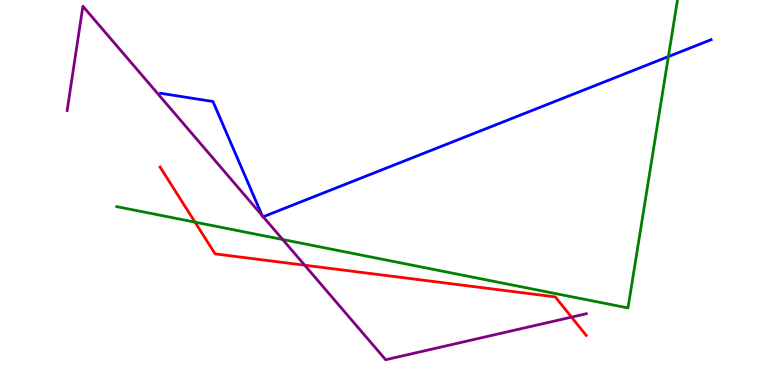[{'lines': ['blue', 'red'], 'intersections': []}, {'lines': ['green', 'red'], 'intersections': [{'x': 2.52, 'y': 4.23}]}, {'lines': ['purple', 'red'], 'intersections': [{'x': 3.93, 'y': 3.11}, {'x': 7.37, 'y': 1.76}]}, {'lines': ['blue', 'green'], 'intersections': [{'x': 8.62, 'y': 8.53}]}, {'lines': ['blue', 'purple'], 'intersections': [{'x': 3.38, 'y': 4.4}, {'x': 3.4, 'y': 4.37}]}, {'lines': ['green', 'purple'], 'intersections': [{'x': 3.65, 'y': 3.78}]}]